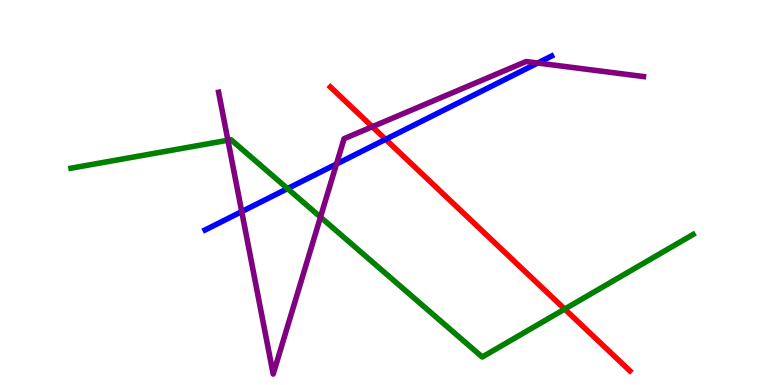[{'lines': ['blue', 'red'], 'intersections': [{'x': 4.98, 'y': 6.38}]}, {'lines': ['green', 'red'], 'intersections': [{'x': 7.29, 'y': 1.97}]}, {'lines': ['purple', 'red'], 'intersections': [{'x': 4.8, 'y': 6.71}]}, {'lines': ['blue', 'green'], 'intersections': [{'x': 3.71, 'y': 5.1}]}, {'lines': ['blue', 'purple'], 'intersections': [{'x': 3.12, 'y': 4.5}, {'x': 4.34, 'y': 5.74}, {'x': 6.94, 'y': 8.36}]}, {'lines': ['green', 'purple'], 'intersections': [{'x': 2.94, 'y': 6.36}, {'x': 4.14, 'y': 4.36}]}]